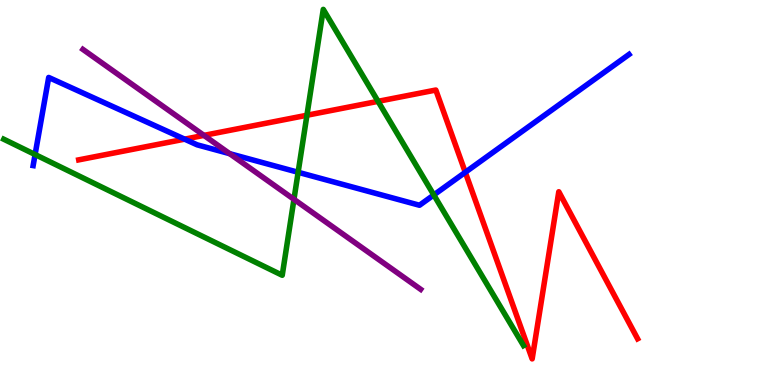[{'lines': ['blue', 'red'], 'intersections': [{'x': 2.38, 'y': 6.39}, {'x': 6.0, 'y': 5.53}]}, {'lines': ['green', 'red'], 'intersections': [{'x': 3.96, 'y': 7.01}, {'x': 4.88, 'y': 7.37}]}, {'lines': ['purple', 'red'], 'intersections': [{'x': 2.63, 'y': 6.48}]}, {'lines': ['blue', 'green'], 'intersections': [{'x': 0.453, 'y': 5.99}, {'x': 3.85, 'y': 5.53}, {'x': 5.6, 'y': 4.94}]}, {'lines': ['blue', 'purple'], 'intersections': [{'x': 2.96, 'y': 6.01}]}, {'lines': ['green', 'purple'], 'intersections': [{'x': 3.79, 'y': 4.82}]}]